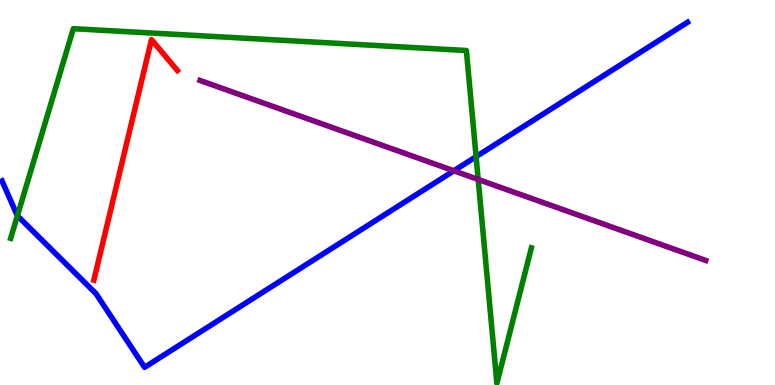[{'lines': ['blue', 'red'], 'intersections': []}, {'lines': ['green', 'red'], 'intersections': []}, {'lines': ['purple', 'red'], 'intersections': []}, {'lines': ['blue', 'green'], 'intersections': [{'x': 0.225, 'y': 4.4}, {'x': 6.14, 'y': 5.93}]}, {'lines': ['blue', 'purple'], 'intersections': [{'x': 5.86, 'y': 5.56}]}, {'lines': ['green', 'purple'], 'intersections': [{'x': 6.17, 'y': 5.34}]}]